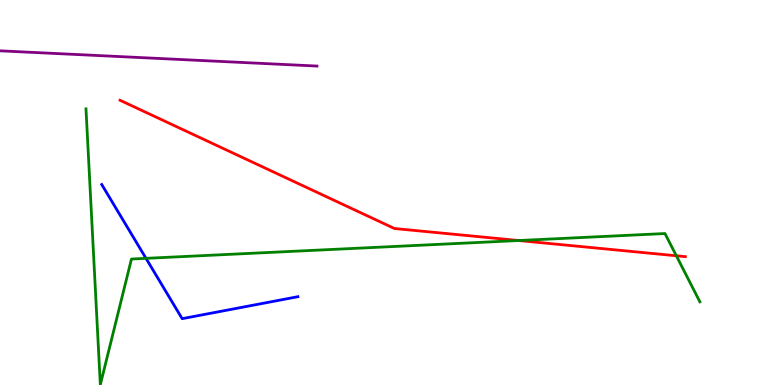[{'lines': ['blue', 'red'], 'intersections': []}, {'lines': ['green', 'red'], 'intersections': [{'x': 6.69, 'y': 3.75}, {'x': 8.73, 'y': 3.36}]}, {'lines': ['purple', 'red'], 'intersections': []}, {'lines': ['blue', 'green'], 'intersections': [{'x': 1.88, 'y': 3.29}]}, {'lines': ['blue', 'purple'], 'intersections': []}, {'lines': ['green', 'purple'], 'intersections': []}]